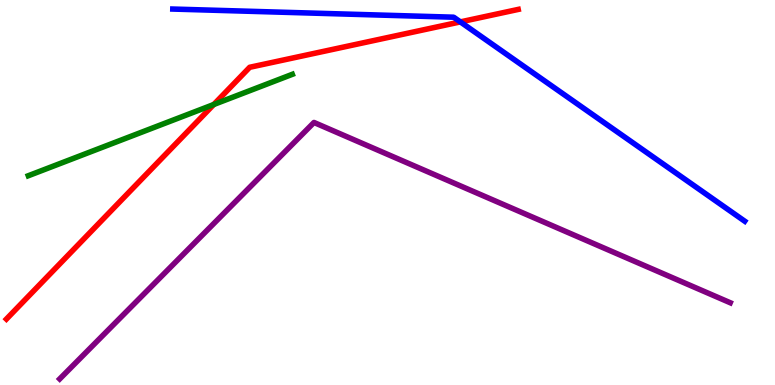[{'lines': ['blue', 'red'], 'intersections': [{'x': 5.94, 'y': 9.43}]}, {'lines': ['green', 'red'], 'intersections': [{'x': 2.76, 'y': 7.29}]}, {'lines': ['purple', 'red'], 'intersections': []}, {'lines': ['blue', 'green'], 'intersections': []}, {'lines': ['blue', 'purple'], 'intersections': []}, {'lines': ['green', 'purple'], 'intersections': []}]